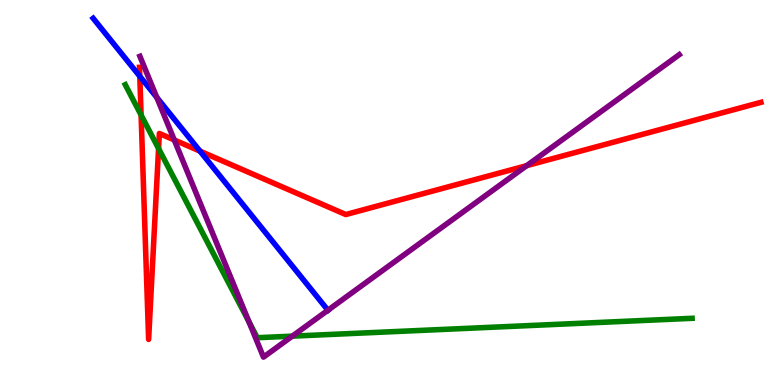[{'lines': ['blue', 'red'], 'intersections': [{'x': 1.8, 'y': 8.02}, {'x': 2.58, 'y': 6.07}]}, {'lines': ['green', 'red'], 'intersections': [{'x': 1.82, 'y': 7.01}, {'x': 2.05, 'y': 6.14}]}, {'lines': ['purple', 'red'], 'intersections': [{'x': 2.25, 'y': 6.36}, {'x': 6.8, 'y': 5.7}]}, {'lines': ['blue', 'green'], 'intersections': []}, {'lines': ['blue', 'purple'], 'intersections': [{'x': 2.02, 'y': 7.47}, {'x': 4.23, 'y': 1.94}]}, {'lines': ['green', 'purple'], 'intersections': [{'x': 3.21, 'y': 1.64}, {'x': 3.77, 'y': 1.27}]}]